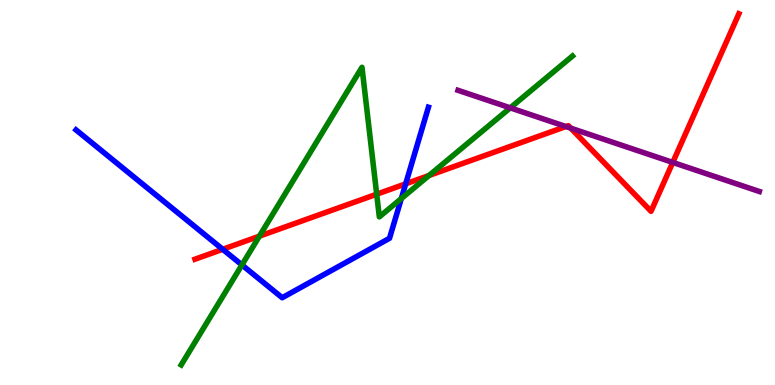[{'lines': ['blue', 'red'], 'intersections': [{'x': 2.87, 'y': 3.52}, {'x': 5.23, 'y': 5.23}]}, {'lines': ['green', 'red'], 'intersections': [{'x': 3.35, 'y': 3.87}, {'x': 4.86, 'y': 4.96}, {'x': 5.54, 'y': 5.44}]}, {'lines': ['purple', 'red'], 'intersections': [{'x': 7.3, 'y': 6.71}, {'x': 7.36, 'y': 6.67}, {'x': 8.68, 'y': 5.78}]}, {'lines': ['blue', 'green'], 'intersections': [{'x': 3.12, 'y': 3.12}, {'x': 5.18, 'y': 4.84}]}, {'lines': ['blue', 'purple'], 'intersections': []}, {'lines': ['green', 'purple'], 'intersections': [{'x': 6.58, 'y': 7.2}]}]